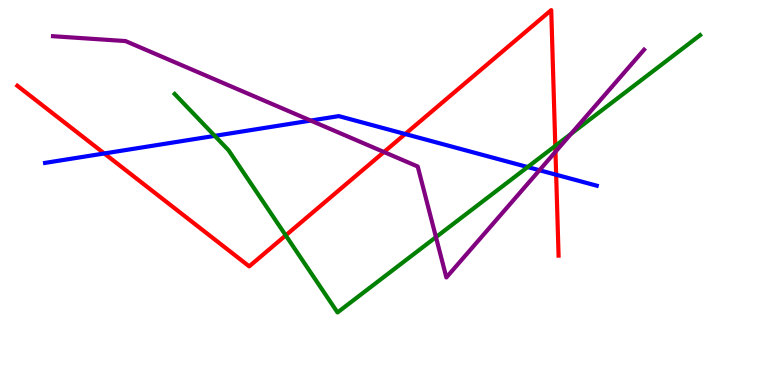[{'lines': ['blue', 'red'], 'intersections': [{'x': 1.35, 'y': 6.01}, {'x': 5.23, 'y': 6.52}, {'x': 7.18, 'y': 5.46}]}, {'lines': ['green', 'red'], 'intersections': [{'x': 3.69, 'y': 3.89}, {'x': 7.17, 'y': 6.21}]}, {'lines': ['purple', 'red'], 'intersections': [{'x': 4.95, 'y': 6.05}, {'x': 7.17, 'y': 6.06}]}, {'lines': ['blue', 'green'], 'intersections': [{'x': 2.77, 'y': 6.47}, {'x': 6.81, 'y': 5.66}]}, {'lines': ['blue', 'purple'], 'intersections': [{'x': 4.01, 'y': 6.87}, {'x': 6.96, 'y': 5.58}]}, {'lines': ['green', 'purple'], 'intersections': [{'x': 5.63, 'y': 3.84}, {'x': 7.37, 'y': 6.52}]}]